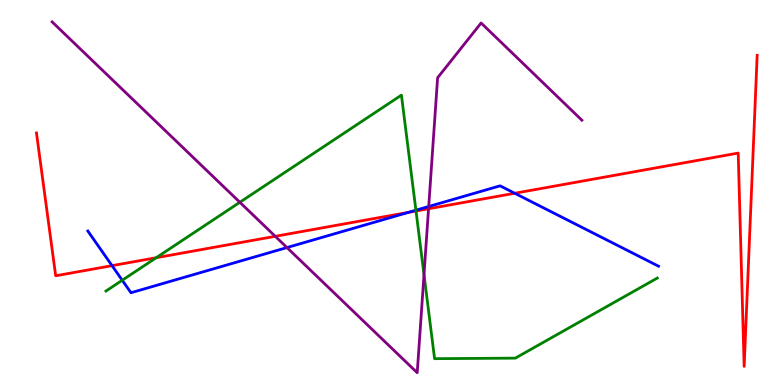[{'lines': ['blue', 'red'], 'intersections': [{'x': 1.45, 'y': 3.1}, {'x': 5.27, 'y': 4.48}, {'x': 6.64, 'y': 4.98}]}, {'lines': ['green', 'red'], 'intersections': [{'x': 2.02, 'y': 3.31}, {'x': 5.37, 'y': 4.52}]}, {'lines': ['purple', 'red'], 'intersections': [{'x': 3.55, 'y': 3.86}, {'x': 5.53, 'y': 4.58}]}, {'lines': ['blue', 'green'], 'intersections': [{'x': 1.58, 'y': 2.72}, {'x': 5.37, 'y': 4.54}]}, {'lines': ['blue', 'purple'], 'intersections': [{'x': 3.7, 'y': 3.57}, {'x': 5.53, 'y': 4.64}]}, {'lines': ['green', 'purple'], 'intersections': [{'x': 3.09, 'y': 4.75}, {'x': 5.47, 'y': 2.87}]}]